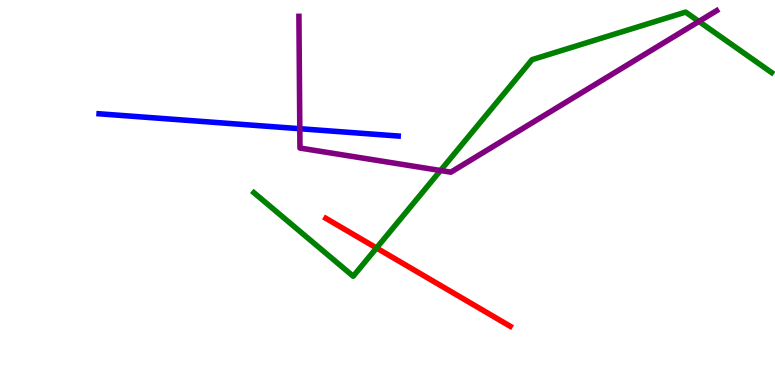[{'lines': ['blue', 'red'], 'intersections': []}, {'lines': ['green', 'red'], 'intersections': [{'x': 4.86, 'y': 3.56}]}, {'lines': ['purple', 'red'], 'intersections': []}, {'lines': ['blue', 'green'], 'intersections': []}, {'lines': ['blue', 'purple'], 'intersections': [{'x': 3.87, 'y': 6.66}]}, {'lines': ['green', 'purple'], 'intersections': [{'x': 5.68, 'y': 5.57}, {'x': 9.02, 'y': 9.44}]}]